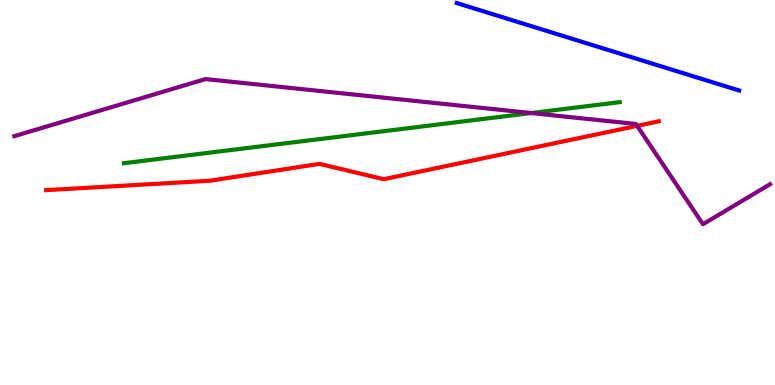[{'lines': ['blue', 'red'], 'intersections': []}, {'lines': ['green', 'red'], 'intersections': []}, {'lines': ['purple', 'red'], 'intersections': [{'x': 8.22, 'y': 6.73}]}, {'lines': ['blue', 'green'], 'intersections': []}, {'lines': ['blue', 'purple'], 'intersections': []}, {'lines': ['green', 'purple'], 'intersections': [{'x': 6.85, 'y': 7.06}]}]